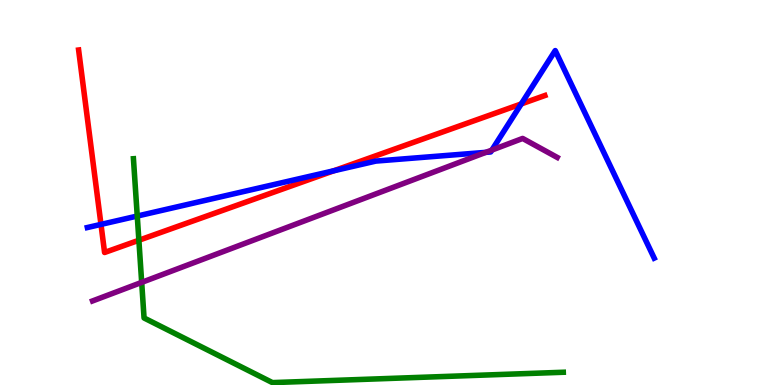[{'lines': ['blue', 'red'], 'intersections': [{'x': 1.3, 'y': 4.17}, {'x': 4.31, 'y': 5.56}, {'x': 6.73, 'y': 7.3}]}, {'lines': ['green', 'red'], 'intersections': [{'x': 1.79, 'y': 3.76}]}, {'lines': ['purple', 'red'], 'intersections': []}, {'lines': ['blue', 'green'], 'intersections': [{'x': 1.77, 'y': 4.39}]}, {'lines': ['blue', 'purple'], 'intersections': [{'x': 6.27, 'y': 6.04}, {'x': 6.35, 'y': 6.1}]}, {'lines': ['green', 'purple'], 'intersections': [{'x': 1.83, 'y': 2.67}]}]